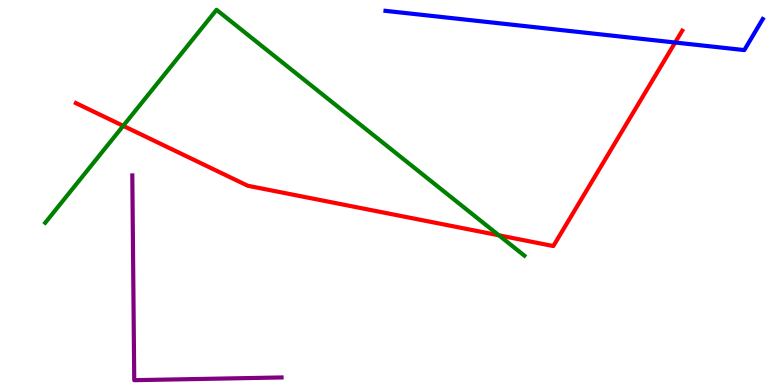[{'lines': ['blue', 'red'], 'intersections': [{'x': 8.71, 'y': 8.9}]}, {'lines': ['green', 'red'], 'intersections': [{'x': 1.59, 'y': 6.73}, {'x': 6.44, 'y': 3.89}]}, {'lines': ['purple', 'red'], 'intersections': []}, {'lines': ['blue', 'green'], 'intersections': []}, {'lines': ['blue', 'purple'], 'intersections': []}, {'lines': ['green', 'purple'], 'intersections': []}]